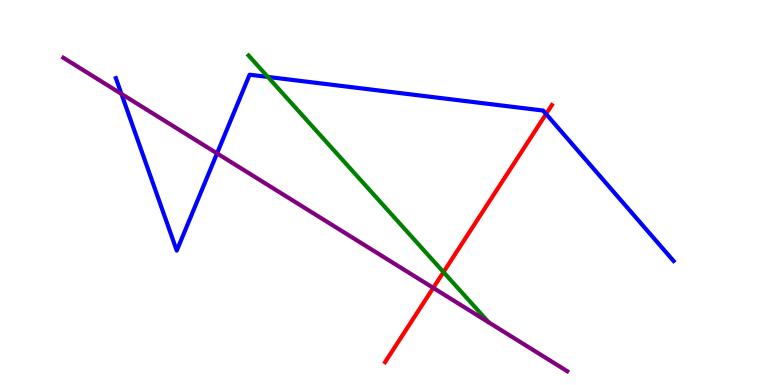[{'lines': ['blue', 'red'], 'intersections': [{'x': 7.05, 'y': 7.04}]}, {'lines': ['green', 'red'], 'intersections': [{'x': 5.72, 'y': 2.93}]}, {'lines': ['purple', 'red'], 'intersections': [{'x': 5.59, 'y': 2.52}]}, {'lines': ['blue', 'green'], 'intersections': [{'x': 3.46, 'y': 8.0}]}, {'lines': ['blue', 'purple'], 'intersections': [{'x': 1.57, 'y': 7.56}, {'x': 2.8, 'y': 6.02}]}, {'lines': ['green', 'purple'], 'intersections': []}]